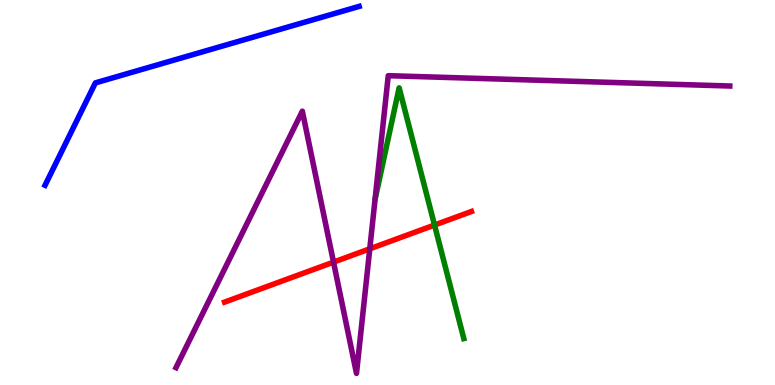[{'lines': ['blue', 'red'], 'intersections': []}, {'lines': ['green', 'red'], 'intersections': [{'x': 5.61, 'y': 4.15}]}, {'lines': ['purple', 'red'], 'intersections': [{'x': 4.3, 'y': 3.19}, {'x': 4.77, 'y': 3.54}]}, {'lines': ['blue', 'green'], 'intersections': []}, {'lines': ['blue', 'purple'], 'intersections': []}, {'lines': ['green', 'purple'], 'intersections': []}]